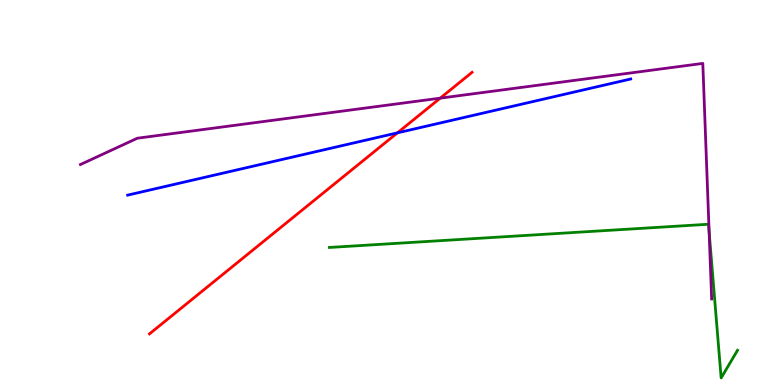[{'lines': ['blue', 'red'], 'intersections': [{'x': 5.13, 'y': 6.55}]}, {'lines': ['green', 'red'], 'intersections': []}, {'lines': ['purple', 'red'], 'intersections': [{'x': 5.68, 'y': 7.45}]}, {'lines': ['blue', 'green'], 'intersections': []}, {'lines': ['blue', 'purple'], 'intersections': []}, {'lines': ['green', 'purple'], 'intersections': [{'x': 9.15, 'y': 3.97}]}]